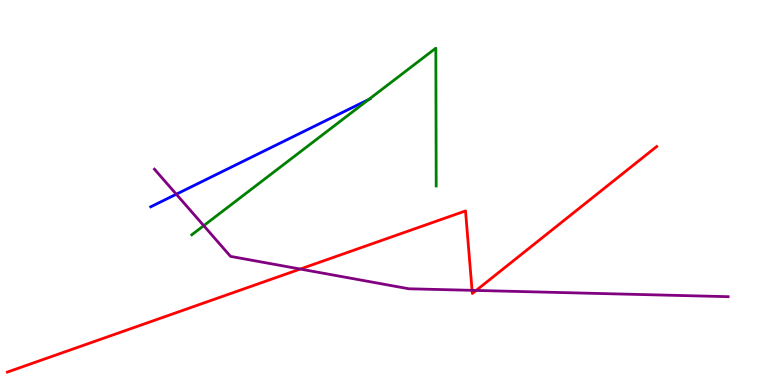[{'lines': ['blue', 'red'], 'intersections': []}, {'lines': ['green', 'red'], 'intersections': []}, {'lines': ['purple', 'red'], 'intersections': [{'x': 3.87, 'y': 3.01}, {'x': 6.09, 'y': 2.46}, {'x': 6.14, 'y': 2.46}]}, {'lines': ['blue', 'green'], 'intersections': [{'x': 4.76, 'y': 7.42}]}, {'lines': ['blue', 'purple'], 'intersections': [{'x': 2.27, 'y': 4.96}]}, {'lines': ['green', 'purple'], 'intersections': [{'x': 2.63, 'y': 4.14}]}]